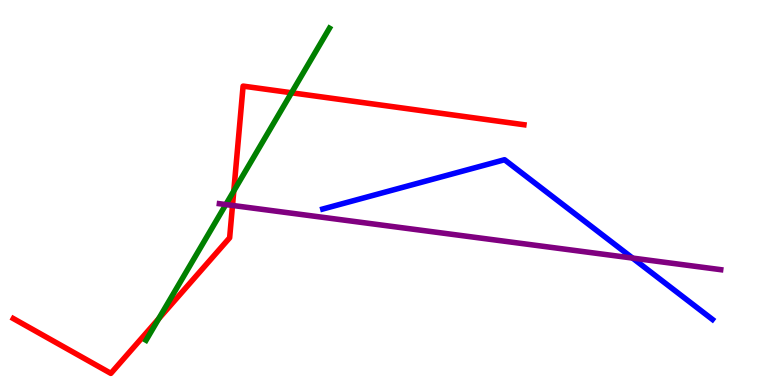[{'lines': ['blue', 'red'], 'intersections': []}, {'lines': ['green', 'red'], 'intersections': [{'x': 2.05, 'y': 1.72}, {'x': 3.02, 'y': 5.04}, {'x': 3.76, 'y': 7.59}]}, {'lines': ['purple', 'red'], 'intersections': [{'x': 3.0, 'y': 4.66}]}, {'lines': ['blue', 'green'], 'intersections': []}, {'lines': ['blue', 'purple'], 'intersections': [{'x': 8.16, 'y': 3.3}]}, {'lines': ['green', 'purple'], 'intersections': [{'x': 2.91, 'y': 4.69}]}]